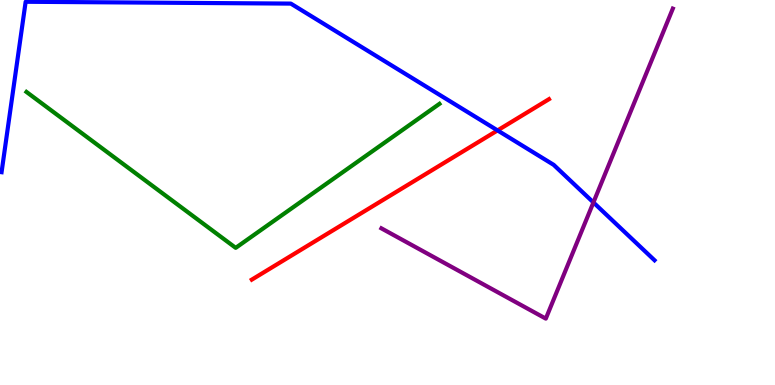[{'lines': ['blue', 'red'], 'intersections': [{'x': 6.42, 'y': 6.61}]}, {'lines': ['green', 'red'], 'intersections': []}, {'lines': ['purple', 'red'], 'intersections': []}, {'lines': ['blue', 'green'], 'intersections': []}, {'lines': ['blue', 'purple'], 'intersections': [{'x': 7.66, 'y': 4.74}]}, {'lines': ['green', 'purple'], 'intersections': []}]